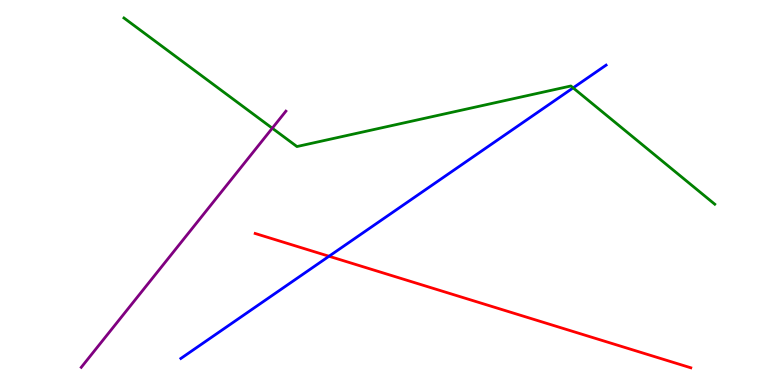[{'lines': ['blue', 'red'], 'intersections': [{'x': 4.25, 'y': 3.34}]}, {'lines': ['green', 'red'], 'intersections': []}, {'lines': ['purple', 'red'], 'intersections': []}, {'lines': ['blue', 'green'], 'intersections': [{'x': 7.4, 'y': 7.72}]}, {'lines': ['blue', 'purple'], 'intersections': []}, {'lines': ['green', 'purple'], 'intersections': [{'x': 3.51, 'y': 6.67}]}]